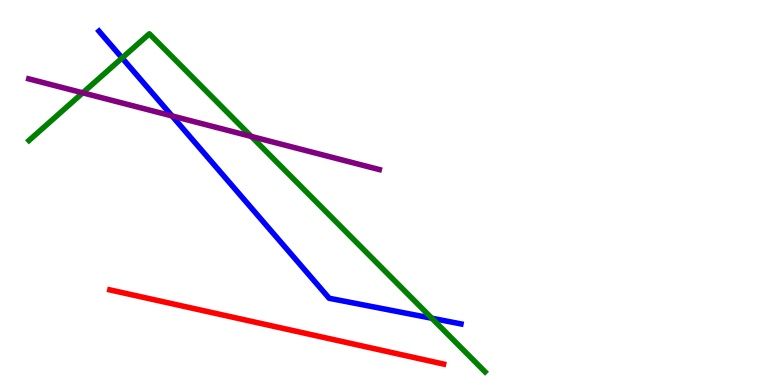[{'lines': ['blue', 'red'], 'intersections': []}, {'lines': ['green', 'red'], 'intersections': []}, {'lines': ['purple', 'red'], 'intersections': []}, {'lines': ['blue', 'green'], 'intersections': [{'x': 1.58, 'y': 8.49}, {'x': 5.57, 'y': 1.73}]}, {'lines': ['blue', 'purple'], 'intersections': [{'x': 2.22, 'y': 6.99}]}, {'lines': ['green', 'purple'], 'intersections': [{'x': 1.07, 'y': 7.59}, {'x': 3.24, 'y': 6.46}]}]